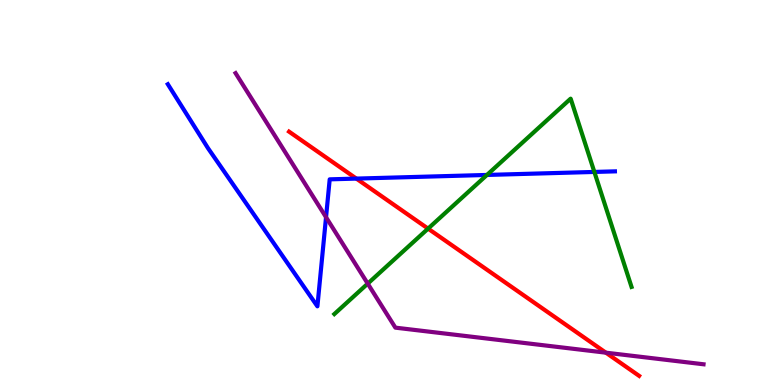[{'lines': ['blue', 'red'], 'intersections': [{'x': 4.6, 'y': 5.36}]}, {'lines': ['green', 'red'], 'intersections': [{'x': 5.52, 'y': 4.06}]}, {'lines': ['purple', 'red'], 'intersections': [{'x': 7.82, 'y': 0.84}]}, {'lines': ['blue', 'green'], 'intersections': [{'x': 6.28, 'y': 5.46}, {'x': 7.67, 'y': 5.53}]}, {'lines': ['blue', 'purple'], 'intersections': [{'x': 4.21, 'y': 4.36}]}, {'lines': ['green', 'purple'], 'intersections': [{'x': 4.74, 'y': 2.63}]}]